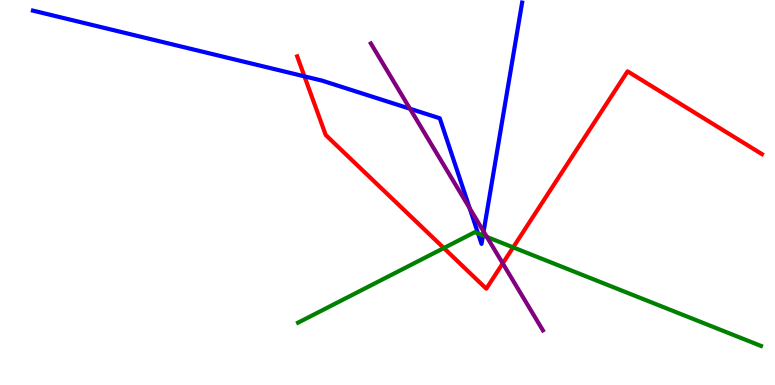[{'lines': ['blue', 'red'], 'intersections': [{'x': 3.93, 'y': 8.02}]}, {'lines': ['green', 'red'], 'intersections': [{'x': 5.73, 'y': 3.56}, {'x': 6.62, 'y': 3.57}]}, {'lines': ['purple', 'red'], 'intersections': [{'x': 6.49, 'y': 3.16}]}, {'lines': ['blue', 'green'], 'intersections': [{'x': 6.17, 'y': 3.94}, {'x': 6.23, 'y': 3.89}]}, {'lines': ['blue', 'purple'], 'intersections': [{'x': 5.29, 'y': 7.18}, {'x': 6.06, 'y': 4.59}, {'x': 6.24, 'y': 3.99}]}, {'lines': ['green', 'purple'], 'intersections': [{'x': 6.28, 'y': 3.85}]}]